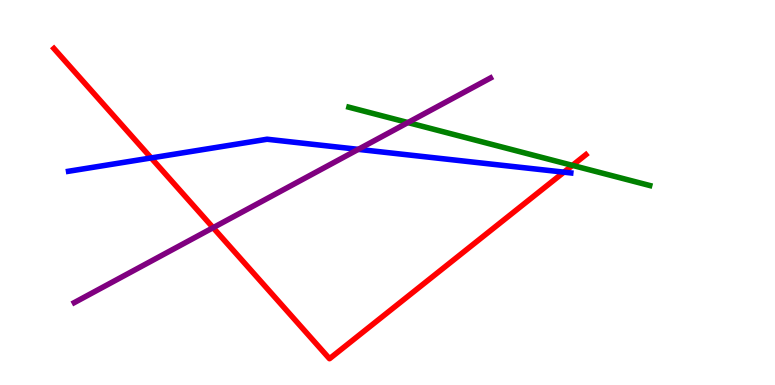[{'lines': ['blue', 'red'], 'intersections': [{'x': 1.95, 'y': 5.9}, {'x': 7.28, 'y': 5.53}]}, {'lines': ['green', 'red'], 'intersections': [{'x': 7.39, 'y': 5.7}]}, {'lines': ['purple', 'red'], 'intersections': [{'x': 2.75, 'y': 4.09}]}, {'lines': ['blue', 'green'], 'intersections': []}, {'lines': ['blue', 'purple'], 'intersections': [{'x': 4.62, 'y': 6.12}]}, {'lines': ['green', 'purple'], 'intersections': [{'x': 5.26, 'y': 6.82}]}]